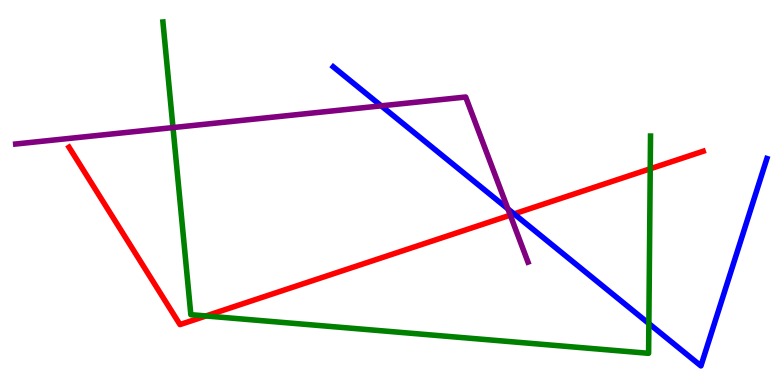[{'lines': ['blue', 'red'], 'intersections': [{'x': 6.63, 'y': 4.44}]}, {'lines': ['green', 'red'], 'intersections': [{'x': 2.66, 'y': 1.79}, {'x': 8.39, 'y': 5.62}]}, {'lines': ['purple', 'red'], 'intersections': [{'x': 6.58, 'y': 4.41}]}, {'lines': ['blue', 'green'], 'intersections': [{'x': 8.37, 'y': 1.6}]}, {'lines': ['blue', 'purple'], 'intersections': [{'x': 4.92, 'y': 7.25}, {'x': 6.55, 'y': 4.57}]}, {'lines': ['green', 'purple'], 'intersections': [{'x': 2.23, 'y': 6.69}]}]